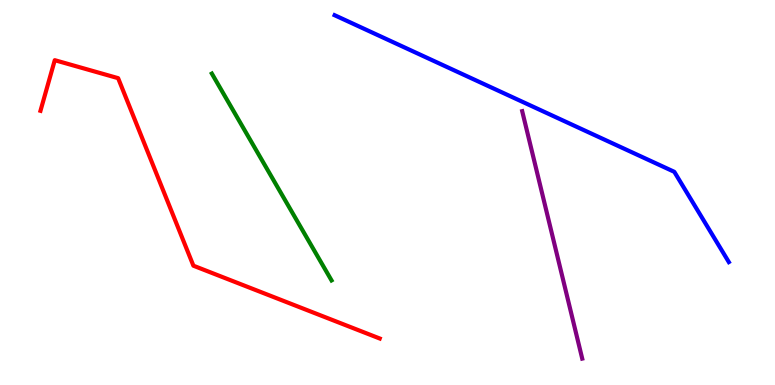[{'lines': ['blue', 'red'], 'intersections': []}, {'lines': ['green', 'red'], 'intersections': []}, {'lines': ['purple', 'red'], 'intersections': []}, {'lines': ['blue', 'green'], 'intersections': []}, {'lines': ['blue', 'purple'], 'intersections': []}, {'lines': ['green', 'purple'], 'intersections': []}]